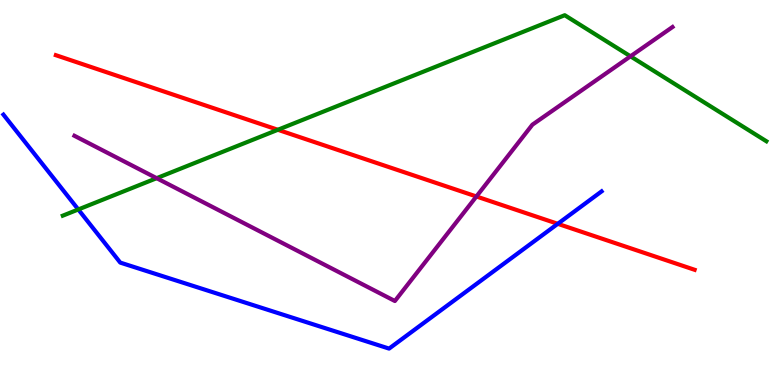[{'lines': ['blue', 'red'], 'intersections': [{'x': 7.2, 'y': 4.19}]}, {'lines': ['green', 'red'], 'intersections': [{'x': 3.59, 'y': 6.63}]}, {'lines': ['purple', 'red'], 'intersections': [{'x': 6.15, 'y': 4.9}]}, {'lines': ['blue', 'green'], 'intersections': [{'x': 1.01, 'y': 4.56}]}, {'lines': ['blue', 'purple'], 'intersections': []}, {'lines': ['green', 'purple'], 'intersections': [{'x': 2.02, 'y': 5.37}, {'x': 8.14, 'y': 8.54}]}]